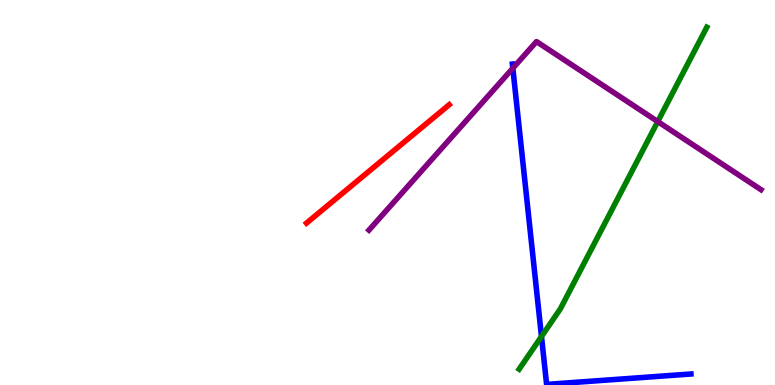[{'lines': ['blue', 'red'], 'intersections': []}, {'lines': ['green', 'red'], 'intersections': []}, {'lines': ['purple', 'red'], 'intersections': []}, {'lines': ['blue', 'green'], 'intersections': [{'x': 6.99, 'y': 1.26}]}, {'lines': ['blue', 'purple'], 'intersections': [{'x': 6.62, 'y': 8.23}]}, {'lines': ['green', 'purple'], 'intersections': [{'x': 8.49, 'y': 6.84}]}]